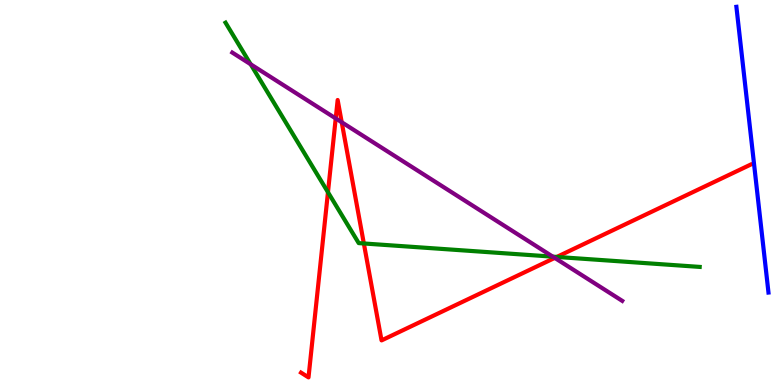[{'lines': ['blue', 'red'], 'intersections': []}, {'lines': ['green', 'red'], 'intersections': [{'x': 4.23, 'y': 5.01}, {'x': 4.69, 'y': 3.68}, {'x': 7.18, 'y': 3.33}]}, {'lines': ['purple', 'red'], 'intersections': [{'x': 4.33, 'y': 6.92}, {'x': 4.41, 'y': 6.82}, {'x': 7.16, 'y': 3.3}]}, {'lines': ['blue', 'green'], 'intersections': []}, {'lines': ['blue', 'purple'], 'intersections': []}, {'lines': ['green', 'purple'], 'intersections': [{'x': 3.23, 'y': 8.33}, {'x': 7.13, 'y': 3.33}]}]